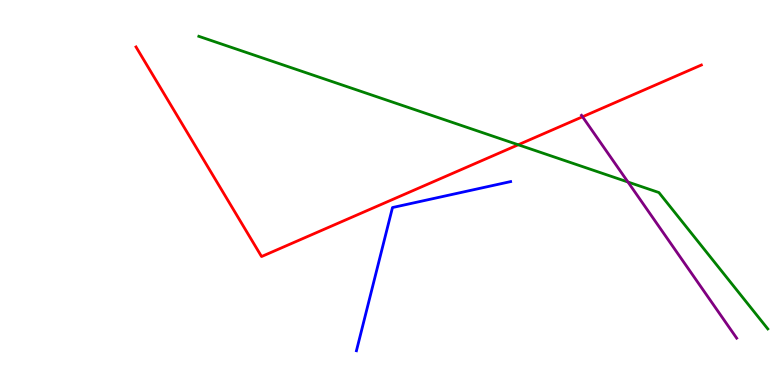[{'lines': ['blue', 'red'], 'intersections': []}, {'lines': ['green', 'red'], 'intersections': [{'x': 6.69, 'y': 6.24}]}, {'lines': ['purple', 'red'], 'intersections': [{'x': 7.52, 'y': 6.97}]}, {'lines': ['blue', 'green'], 'intersections': []}, {'lines': ['blue', 'purple'], 'intersections': []}, {'lines': ['green', 'purple'], 'intersections': [{'x': 8.1, 'y': 5.27}]}]